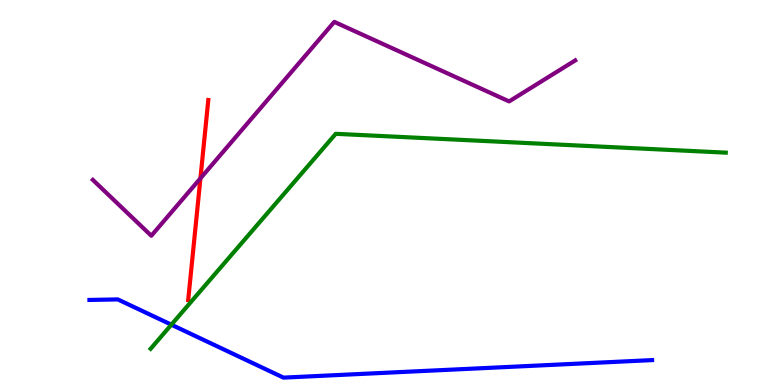[{'lines': ['blue', 'red'], 'intersections': []}, {'lines': ['green', 'red'], 'intersections': []}, {'lines': ['purple', 'red'], 'intersections': [{'x': 2.59, 'y': 5.37}]}, {'lines': ['blue', 'green'], 'intersections': [{'x': 2.21, 'y': 1.57}]}, {'lines': ['blue', 'purple'], 'intersections': []}, {'lines': ['green', 'purple'], 'intersections': []}]